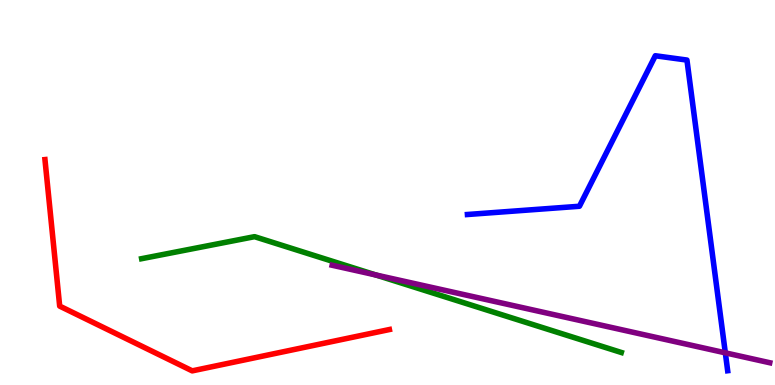[{'lines': ['blue', 'red'], 'intersections': []}, {'lines': ['green', 'red'], 'intersections': []}, {'lines': ['purple', 'red'], 'intersections': []}, {'lines': ['blue', 'green'], 'intersections': []}, {'lines': ['blue', 'purple'], 'intersections': [{'x': 9.36, 'y': 0.835}]}, {'lines': ['green', 'purple'], 'intersections': [{'x': 4.85, 'y': 2.86}]}]